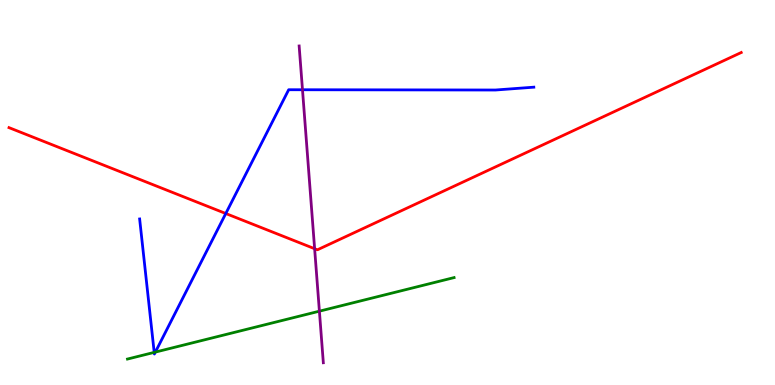[{'lines': ['blue', 'red'], 'intersections': [{'x': 2.91, 'y': 4.45}]}, {'lines': ['green', 'red'], 'intersections': []}, {'lines': ['purple', 'red'], 'intersections': [{'x': 4.06, 'y': 3.54}]}, {'lines': ['blue', 'green'], 'intersections': [{'x': 1.99, 'y': 0.847}, {'x': 2.0, 'y': 0.855}]}, {'lines': ['blue', 'purple'], 'intersections': [{'x': 3.9, 'y': 7.67}]}, {'lines': ['green', 'purple'], 'intersections': [{'x': 4.12, 'y': 1.92}]}]